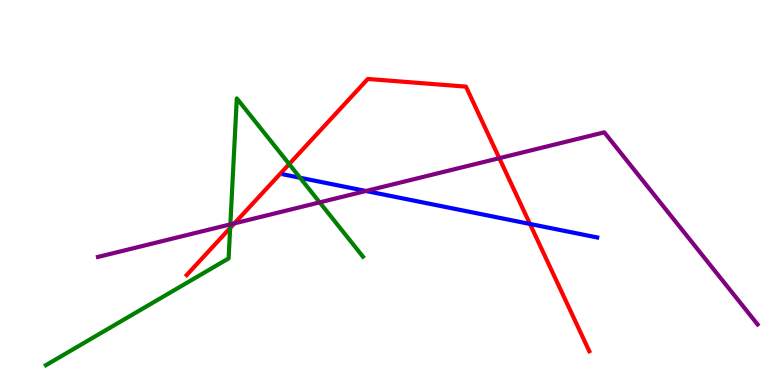[{'lines': ['blue', 'red'], 'intersections': [{'x': 6.84, 'y': 4.18}]}, {'lines': ['green', 'red'], 'intersections': [{'x': 2.97, 'y': 4.08}, {'x': 3.73, 'y': 5.74}]}, {'lines': ['purple', 'red'], 'intersections': [{'x': 3.03, 'y': 4.2}, {'x': 6.44, 'y': 5.89}]}, {'lines': ['blue', 'green'], 'intersections': [{'x': 3.87, 'y': 5.38}]}, {'lines': ['blue', 'purple'], 'intersections': [{'x': 4.72, 'y': 5.04}]}, {'lines': ['green', 'purple'], 'intersections': [{'x': 2.97, 'y': 4.17}, {'x': 4.13, 'y': 4.74}]}]